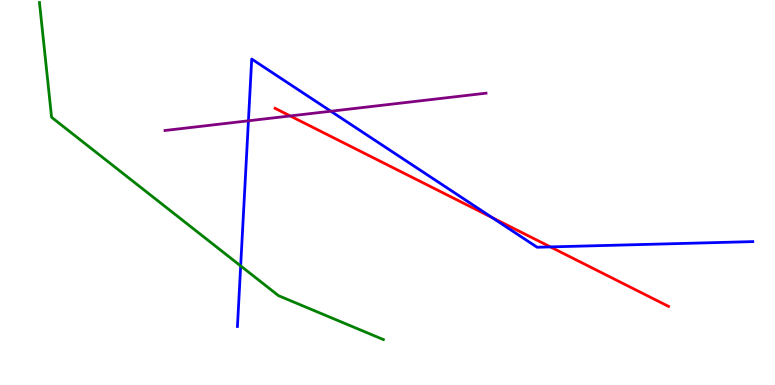[{'lines': ['blue', 'red'], 'intersections': [{'x': 6.35, 'y': 4.35}, {'x': 7.1, 'y': 3.59}]}, {'lines': ['green', 'red'], 'intersections': []}, {'lines': ['purple', 'red'], 'intersections': [{'x': 3.74, 'y': 6.99}]}, {'lines': ['blue', 'green'], 'intersections': [{'x': 3.11, 'y': 3.09}]}, {'lines': ['blue', 'purple'], 'intersections': [{'x': 3.21, 'y': 6.86}, {'x': 4.27, 'y': 7.11}]}, {'lines': ['green', 'purple'], 'intersections': []}]